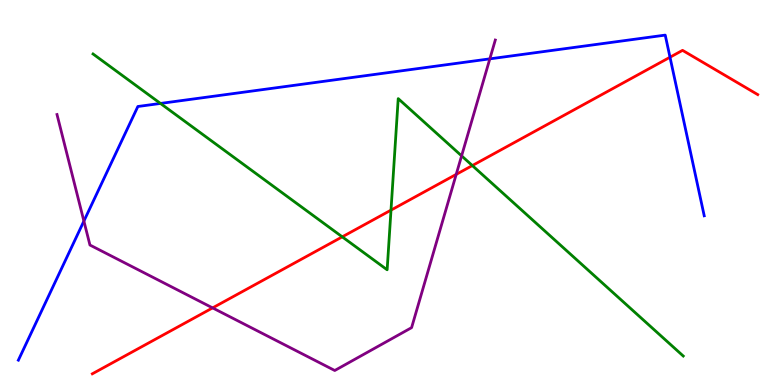[{'lines': ['blue', 'red'], 'intersections': [{'x': 8.65, 'y': 8.51}]}, {'lines': ['green', 'red'], 'intersections': [{'x': 4.42, 'y': 3.85}, {'x': 5.05, 'y': 4.54}, {'x': 6.09, 'y': 5.7}]}, {'lines': ['purple', 'red'], 'intersections': [{'x': 2.74, 'y': 2.0}, {'x': 5.89, 'y': 5.47}]}, {'lines': ['blue', 'green'], 'intersections': [{'x': 2.07, 'y': 7.31}]}, {'lines': ['blue', 'purple'], 'intersections': [{'x': 1.08, 'y': 4.26}, {'x': 6.32, 'y': 8.47}]}, {'lines': ['green', 'purple'], 'intersections': [{'x': 5.96, 'y': 5.95}]}]